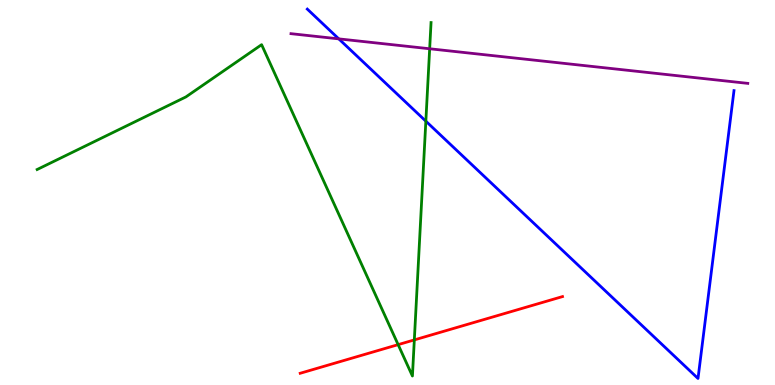[{'lines': ['blue', 'red'], 'intersections': []}, {'lines': ['green', 'red'], 'intersections': [{'x': 5.14, 'y': 1.05}, {'x': 5.35, 'y': 1.17}]}, {'lines': ['purple', 'red'], 'intersections': []}, {'lines': ['blue', 'green'], 'intersections': [{'x': 5.49, 'y': 6.85}]}, {'lines': ['blue', 'purple'], 'intersections': [{'x': 4.37, 'y': 8.99}]}, {'lines': ['green', 'purple'], 'intersections': [{'x': 5.54, 'y': 8.73}]}]